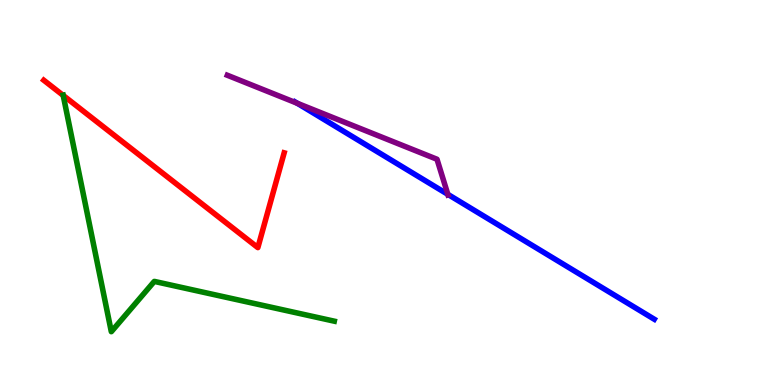[{'lines': ['blue', 'red'], 'intersections': []}, {'lines': ['green', 'red'], 'intersections': [{'x': 0.816, 'y': 7.52}]}, {'lines': ['purple', 'red'], 'intersections': []}, {'lines': ['blue', 'green'], 'intersections': []}, {'lines': ['blue', 'purple'], 'intersections': [{'x': 3.84, 'y': 7.32}, {'x': 5.78, 'y': 4.95}]}, {'lines': ['green', 'purple'], 'intersections': []}]